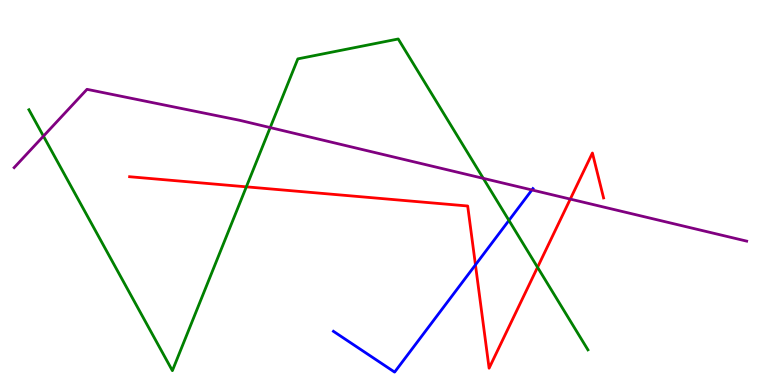[{'lines': ['blue', 'red'], 'intersections': [{'x': 6.13, 'y': 3.12}]}, {'lines': ['green', 'red'], 'intersections': [{'x': 3.18, 'y': 5.15}, {'x': 6.94, 'y': 3.06}]}, {'lines': ['purple', 'red'], 'intersections': [{'x': 7.36, 'y': 4.83}]}, {'lines': ['blue', 'green'], 'intersections': [{'x': 6.57, 'y': 4.27}]}, {'lines': ['blue', 'purple'], 'intersections': [{'x': 6.86, 'y': 5.07}]}, {'lines': ['green', 'purple'], 'intersections': [{'x': 0.561, 'y': 6.46}, {'x': 3.49, 'y': 6.69}, {'x': 6.24, 'y': 5.37}]}]